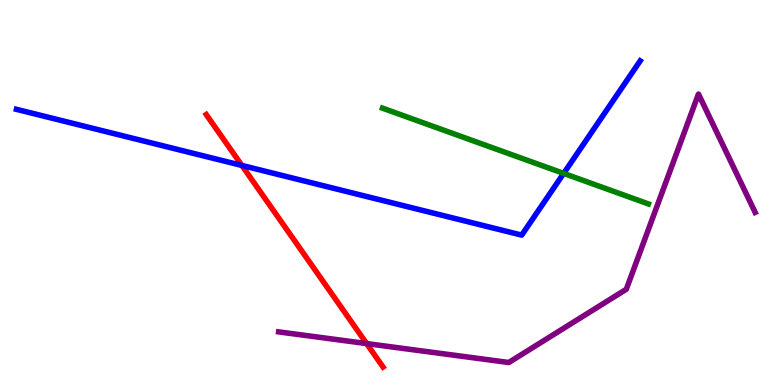[{'lines': ['blue', 'red'], 'intersections': [{'x': 3.12, 'y': 5.7}]}, {'lines': ['green', 'red'], 'intersections': []}, {'lines': ['purple', 'red'], 'intersections': [{'x': 4.73, 'y': 1.08}]}, {'lines': ['blue', 'green'], 'intersections': [{'x': 7.27, 'y': 5.5}]}, {'lines': ['blue', 'purple'], 'intersections': []}, {'lines': ['green', 'purple'], 'intersections': []}]